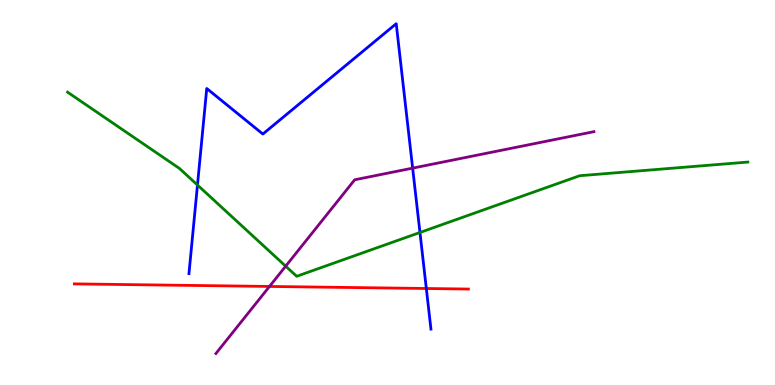[{'lines': ['blue', 'red'], 'intersections': [{'x': 5.5, 'y': 2.51}]}, {'lines': ['green', 'red'], 'intersections': []}, {'lines': ['purple', 'red'], 'intersections': [{'x': 3.48, 'y': 2.56}]}, {'lines': ['blue', 'green'], 'intersections': [{'x': 2.55, 'y': 5.19}, {'x': 5.42, 'y': 3.96}]}, {'lines': ['blue', 'purple'], 'intersections': [{'x': 5.32, 'y': 5.63}]}, {'lines': ['green', 'purple'], 'intersections': [{'x': 3.69, 'y': 3.09}]}]